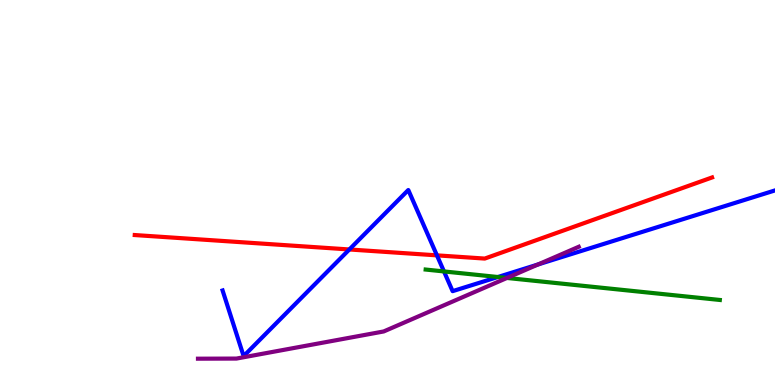[{'lines': ['blue', 'red'], 'intersections': [{'x': 4.51, 'y': 3.52}, {'x': 5.64, 'y': 3.37}]}, {'lines': ['green', 'red'], 'intersections': []}, {'lines': ['purple', 'red'], 'intersections': []}, {'lines': ['blue', 'green'], 'intersections': [{'x': 5.73, 'y': 2.95}, {'x': 6.42, 'y': 2.8}]}, {'lines': ['blue', 'purple'], 'intersections': [{'x': 6.94, 'y': 3.13}]}, {'lines': ['green', 'purple'], 'intersections': [{'x': 6.54, 'y': 2.78}]}]